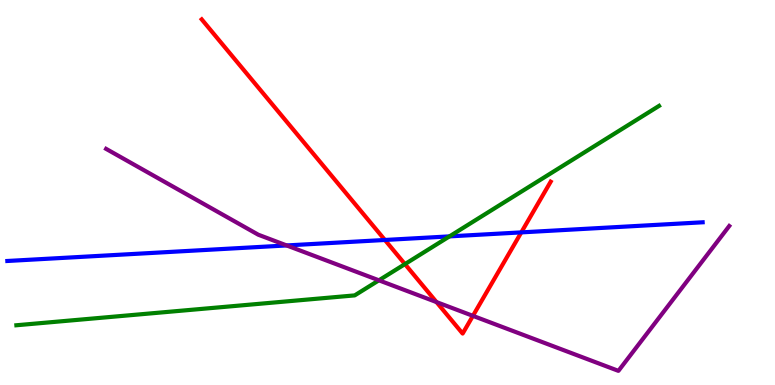[{'lines': ['blue', 'red'], 'intersections': [{'x': 4.97, 'y': 3.77}, {'x': 6.73, 'y': 3.96}]}, {'lines': ['green', 'red'], 'intersections': [{'x': 5.23, 'y': 3.14}]}, {'lines': ['purple', 'red'], 'intersections': [{'x': 5.63, 'y': 2.15}, {'x': 6.1, 'y': 1.8}]}, {'lines': ['blue', 'green'], 'intersections': [{'x': 5.8, 'y': 3.86}]}, {'lines': ['blue', 'purple'], 'intersections': [{'x': 3.7, 'y': 3.62}]}, {'lines': ['green', 'purple'], 'intersections': [{'x': 4.89, 'y': 2.72}]}]